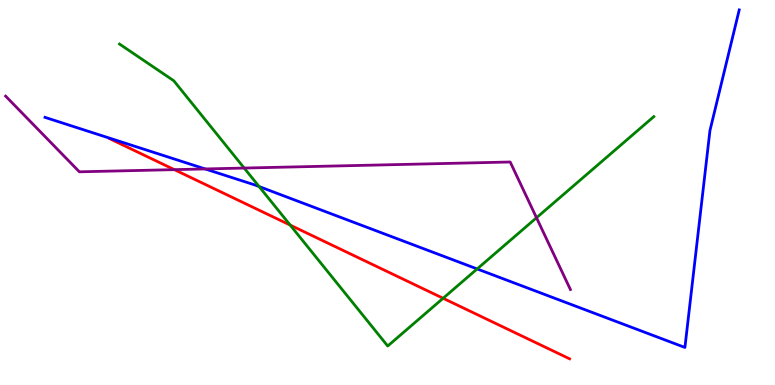[{'lines': ['blue', 'red'], 'intersections': []}, {'lines': ['green', 'red'], 'intersections': [{'x': 3.74, 'y': 4.15}, {'x': 5.72, 'y': 2.25}]}, {'lines': ['purple', 'red'], 'intersections': [{'x': 2.25, 'y': 5.59}]}, {'lines': ['blue', 'green'], 'intersections': [{'x': 3.34, 'y': 5.15}, {'x': 6.16, 'y': 3.01}]}, {'lines': ['blue', 'purple'], 'intersections': [{'x': 2.65, 'y': 5.61}]}, {'lines': ['green', 'purple'], 'intersections': [{'x': 3.15, 'y': 5.63}, {'x': 6.92, 'y': 4.34}]}]